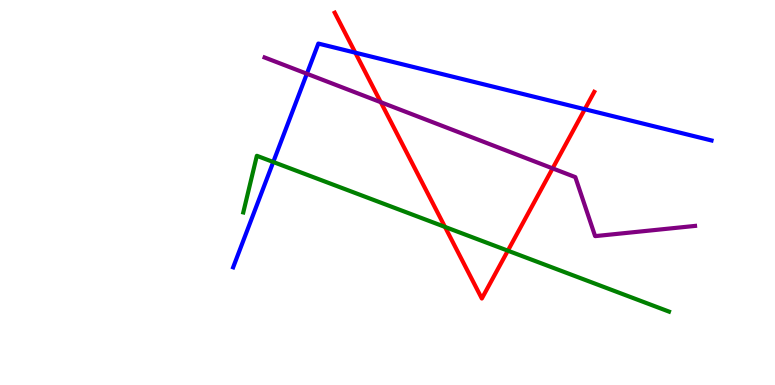[{'lines': ['blue', 'red'], 'intersections': [{'x': 4.58, 'y': 8.63}, {'x': 7.55, 'y': 7.16}]}, {'lines': ['green', 'red'], 'intersections': [{'x': 5.74, 'y': 4.11}, {'x': 6.55, 'y': 3.49}]}, {'lines': ['purple', 'red'], 'intersections': [{'x': 4.91, 'y': 7.35}, {'x': 7.13, 'y': 5.63}]}, {'lines': ['blue', 'green'], 'intersections': [{'x': 3.53, 'y': 5.79}]}, {'lines': ['blue', 'purple'], 'intersections': [{'x': 3.96, 'y': 8.08}]}, {'lines': ['green', 'purple'], 'intersections': []}]